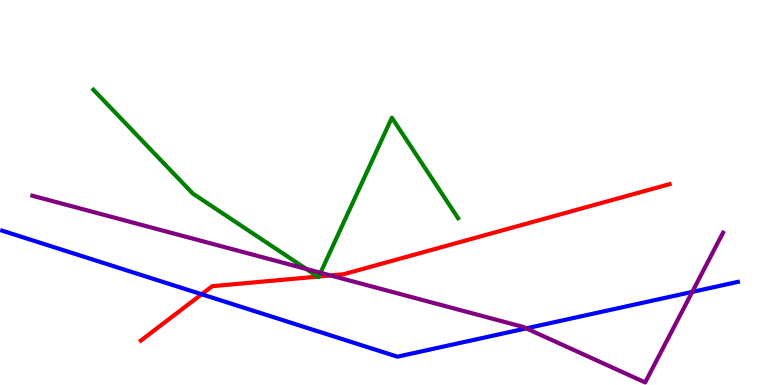[{'lines': ['blue', 'red'], 'intersections': [{'x': 2.6, 'y': 2.36}]}, {'lines': ['green', 'red'], 'intersections': [{'x': 4.1, 'y': 2.82}, {'x': 4.11, 'y': 2.82}]}, {'lines': ['purple', 'red'], 'intersections': [{'x': 4.27, 'y': 2.85}]}, {'lines': ['blue', 'green'], 'intersections': []}, {'lines': ['blue', 'purple'], 'intersections': [{'x': 6.79, 'y': 1.47}, {'x': 8.93, 'y': 2.42}]}, {'lines': ['green', 'purple'], 'intersections': [{'x': 3.95, 'y': 3.01}, {'x': 4.14, 'y': 2.92}]}]